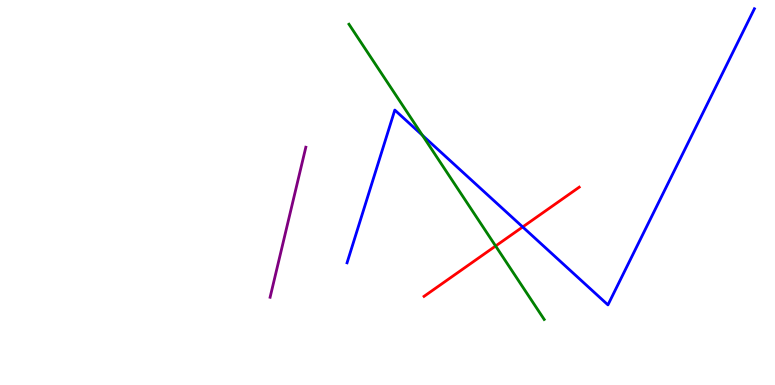[{'lines': ['blue', 'red'], 'intersections': [{'x': 6.74, 'y': 4.11}]}, {'lines': ['green', 'red'], 'intersections': [{'x': 6.4, 'y': 3.61}]}, {'lines': ['purple', 'red'], 'intersections': []}, {'lines': ['blue', 'green'], 'intersections': [{'x': 5.45, 'y': 6.49}]}, {'lines': ['blue', 'purple'], 'intersections': []}, {'lines': ['green', 'purple'], 'intersections': []}]